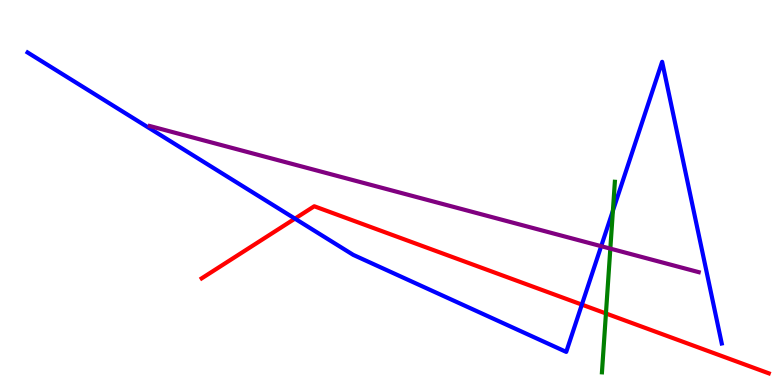[{'lines': ['blue', 'red'], 'intersections': [{'x': 3.81, 'y': 4.32}, {'x': 7.51, 'y': 2.09}]}, {'lines': ['green', 'red'], 'intersections': [{'x': 7.82, 'y': 1.86}]}, {'lines': ['purple', 'red'], 'intersections': []}, {'lines': ['blue', 'green'], 'intersections': [{'x': 7.91, 'y': 4.53}]}, {'lines': ['blue', 'purple'], 'intersections': [{'x': 7.76, 'y': 3.61}]}, {'lines': ['green', 'purple'], 'intersections': [{'x': 7.88, 'y': 3.54}]}]